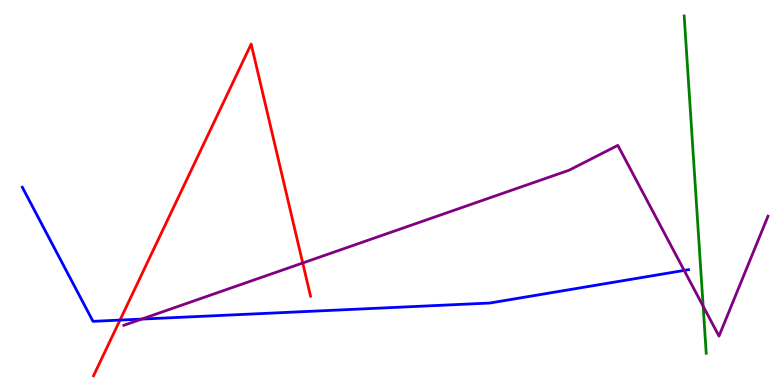[{'lines': ['blue', 'red'], 'intersections': [{'x': 1.55, 'y': 1.69}]}, {'lines': ['green', 'red'], 'intersections': []}, {'lines': ['purple', 'red'], 'intersections': [{'x': 3.91, 'y': 3.17}]}, {'lines': ['blue', 'green'], 'intersections': []}, {'lines': ['blue', 'purple'], 'intersections': [{'x': 1.83, 'y': 1.71}, {'x': 8.83, 'y': 2.98}]}, {'lines': ['green', 'purple'], 'intersections': [{'x': 9.07, 'y': 2.05}]}]